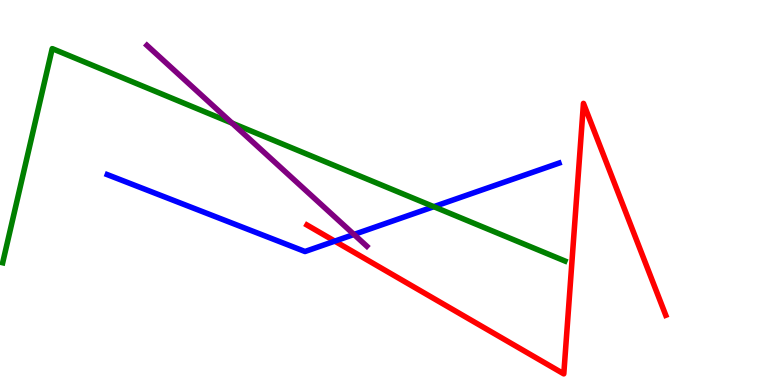[{'lines': ['blue', 'red'], 'intersections': [{'x': 4.32, 'y': 3.74}]}, {'lines': ['green', 'red'], 'intersections': []}, {'lines': ['purple', 'red'], 'intersections': []}, {'lines': ['blue', 'green'], 'intersections': [{'x': 5.6, 'y': 4.63}]}, {'lines': ['blue', 'purple'], 'intersections': [{'x': 4.57, 'y': 3.91}]}, {'lines': ['green', 'purple'], 'intersections': [{'x': 2.99, 'y': 6.8}]}]